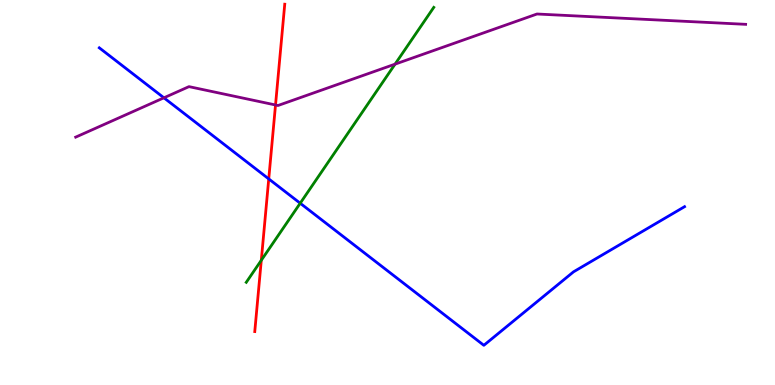[{'lines': ['blue', 'red'], 'intersections': [{'x': 3.47, 'y': 5.35}]}, {'lines': ['green', 'red'], 'intersections': [{'x': 3.37, 'y': 3.24}]}, {'lines': ['purple', 'red'], 'intersections': [{'x': 3.56, 'y': 7.27}]}, {'lines': ['blue', 'green'], 'intersections': [{'x': 3.87, 'y': 4.72}]}, {'lines': ['blue', 'purple'], 'intersections': [{'x': 2.12, 'y': 7.46}]}, {'lines': ['green', 'purple'], 'intersections': [{'x': 5.1, 'y': 8.33}]}]